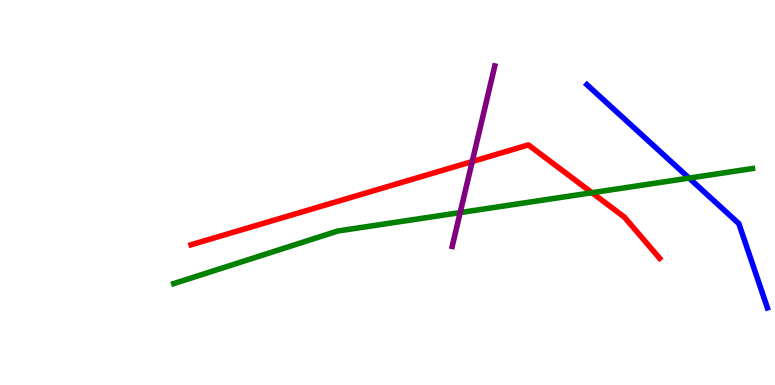[{'lines': ['blue', 'red'], 'intersections': []}, {'lines': ['green', 'red'], 'intersections': [{'x': 7.64, 'y': 4.99}]}, {'lines': ['purple', 'red'], 'intersections': [{'x': 6.09, 'y': 5.8}]}, {'lines': ['blue', 'green'], 'intersections': [{'x': 8.89, 'y': 5.37}]}, {'lines': ['blue', 'purple'], 'intersections': []}, {'lines': ['green', 'purple'], 'intersections': [{'x': 5.94, 'y': 4.48}]}]